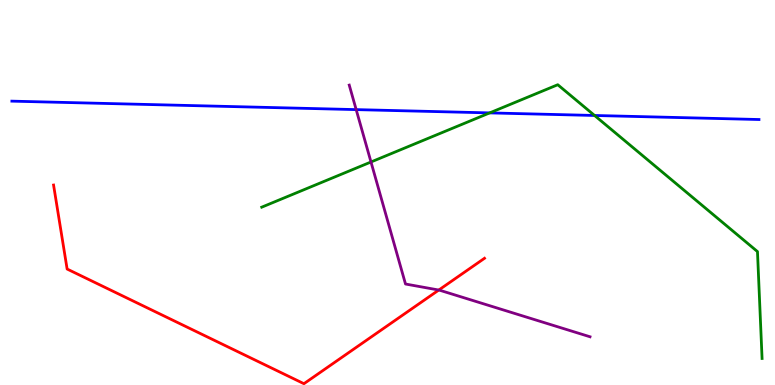[{'lines': ['blue', 'red'], 'intersections': []}, {'lines': ['green', 'red'], 'intersections': []}, {'lines': ['purple', 'red'], 'intersections': [{'x': 5.66, 'y': 2.47}]}, {'lines': ['blue', 'green'], 'intersections': [{'x': 6.32, 'y': 7.07}, {'x': 7.67, 'y': 7.0}]}, {'lines': ['blue', 'purple'], 'intersections': [{'x': 4.6, 'y': 7.15}]}, {'lines': ['green', 'purple'], 'intersections': [{'x': 4.79, 'y': 5.79}]}]